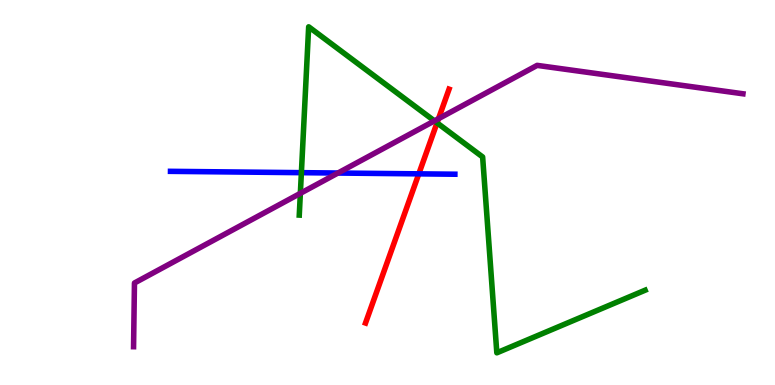[{'lines': ['blue', 'red'], 'intersections': [{'x': 5.4, 'y': 5.48}]}, {'lines': ['green', 'red'], 'intersections': [{'x': 5.64, 'y': 6.81}]}, {'lines': ['purple', 'red'], 'intersections': [{'x': 5.66, 'y': 6.92}]}, {'lines': ['blue', 'green'], 'intersections': [{'x': 3.89, 'y': 5.52}]}, {'lines': ['blue', 'purple'], 'intersections': [{'x': 4.36, 'y': 5.51}]}, {'lines': ['green', 'purple'], 'intersections': [{'x': 3.88, 'y': 4.98}, {'x': 5.61, 'y': 6.86}]}]